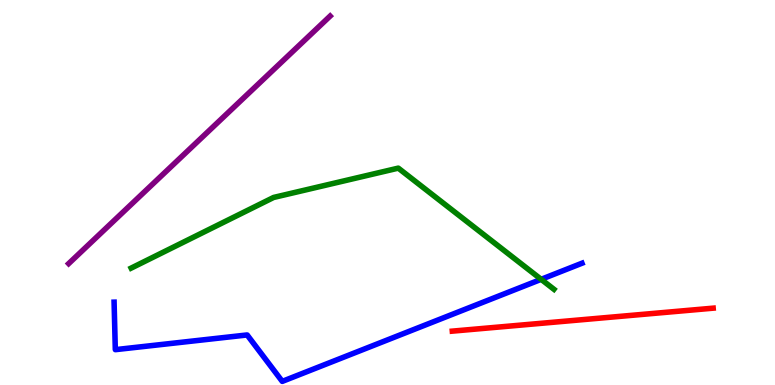[{'lines': ['blue', 'red'], 'intersections': []}, {'lines': ['green', 'red'], 'intersections': []}, {'lines': ['purple', 'red'], 'intersections': []}, {'lines': ['blue', 'green'], 'intersections': [{'x': 6.98, 'y': 2.74}]}, {'lines': ['blue', 'purple'], 'intersections': []}, {'lines': ['green', 'purple'], 'intersections': []}]